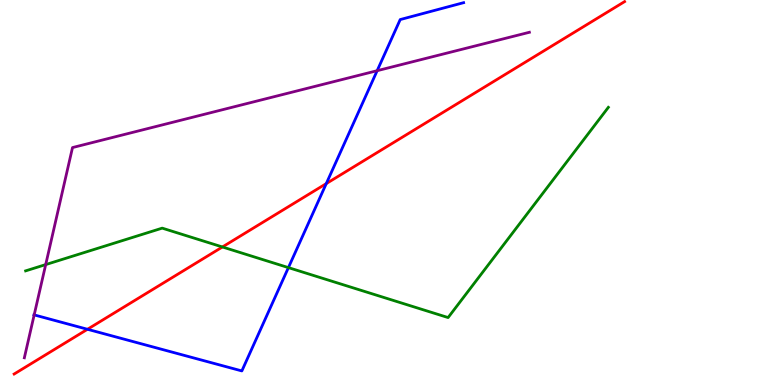[{'lines': ['blue', 'red'], 'intersections': [{'x': 1.13, 'y': 1.45}, {'x': 4.21, 'y': 5.23}]}, {'lines': ['green', 'red'], 'intersections': [{'x': 2.87, 'y': 3.59}]}, {'lines': ['purple', 'red'], 'intersections': []}, {'lines': ['blue', 'green'], 'intersections': [{'x': 3.72, 'y': 3.05}]}, {'lines': ['blue', 'purple'], 'intersections': [{'x': 0.441, 'y': 1.82}, {'x': 4.87, 'y': 8.16}]}, {'lines': ['green', 'purple'], 'intersections': [{'x': 0.59, 'y': 3.13}]}]